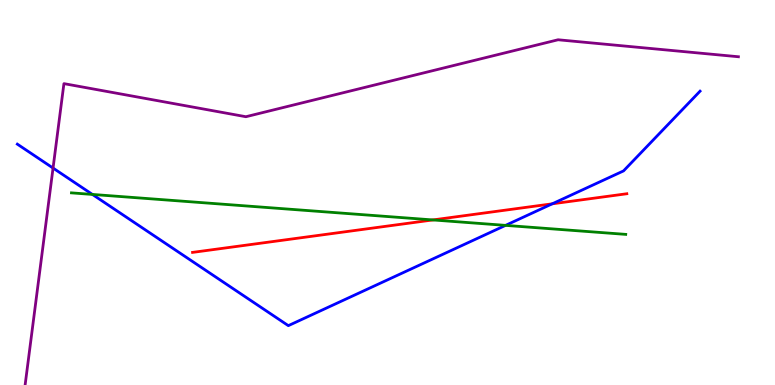[{'lines': ['blue', 'red'], 'intersections': [{'x': 7.13, 'y': 4.71}]}, {'lines': ['green', 'red'], 'intersections': [{'x': 5.59, 'y': 4.29}]}, {'lines': ['purple', 'red'], 'intersections': []}, {'lines': ['blue', 'green'], 'intersections': [{'x': 1.19, 'y': 4.95}, {'x': 6.52, 'y': 4.15}]}, {'lines': ['blue', 'purple'], 'intersections': [{'x': 0.685, 'y': 5.63}]}, {'lines': ['green', 'purple'], 'intersections': []}]